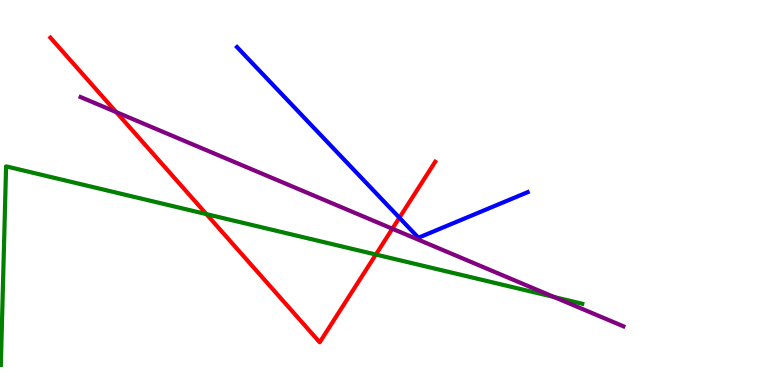[{'lines': ['blue', 'red'], 'intersections': [{'x': 5.15, 'y': 4.34}]}, {'lines': ['green', 'red'], 'intersections': [{'x': 2.66, 'y': 4.44}, {'x': 4.85, 'y': 3.39}]}, {'lines': ['purple', 'red'], 'intersections': [{'x': 1.5, 'y': 7.09}, {'x': 5.06, 'y': 4.06}]}, {'lines': ['blue', 'green'], 'intersections': []}, {'lines': ['blue', 'purple'], 'intersections': []}, {'lines': ['green', 'purple'], 'intersections': [{'x': 7.15, 'y': 2.28}]}]